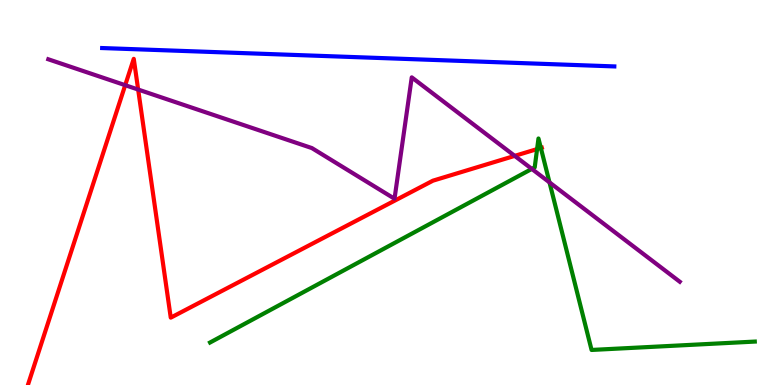[{'lines': ['blue', 'red'], 'intersections': []}, {'lines': ['green', 'red'], 'intersections': [{'x': 6.93, 'y': 6.13}, {'x': 6.98, 'y': 6.16}]}, {'lines': ['purple', 'red'], 'intersections': [{'x': 1.62, 'y': 7.79}, {'x': 1.78, 'y': 7.67}, {'x': 6.64, 'y': 5.95}]}, {'lines': ['blue', 'green'], 'intersections': []}, {'lines': ['blue', 'purple'], 'intersections': []}, {'lines': ['green', 'purple'], 'intersections': [{'x': 6.86, 'y': 5.61}, {'x': 7.09, 'y': 5.26}]}]